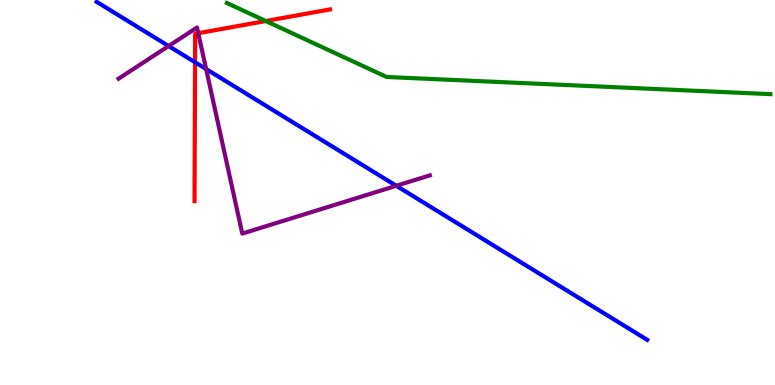[{'lines': ['blue', 'red'], 'intersections': [{'x': 2.52, 'y': 8.38}]}, {'lines': ['green', 'red'], 'intersections': [{'x': 3.43, 'y': 9.45}]}, {'lines': ['purple', 'red'], 'intersections': [{'x': 2.56, 'y': 9.14}]}, {'lines': ['blue', 'green'], 'intersections': []}, {'lines': ['blue', 'purple'], 'intersections': [{'x': 2.18, 'y': 8.8}, {'x': 2.66, 'y': 8.21}, {'x': 5.11, 'y': 5.17}]}, {'lines': ['green', 'purple'], 'intersections': []}]